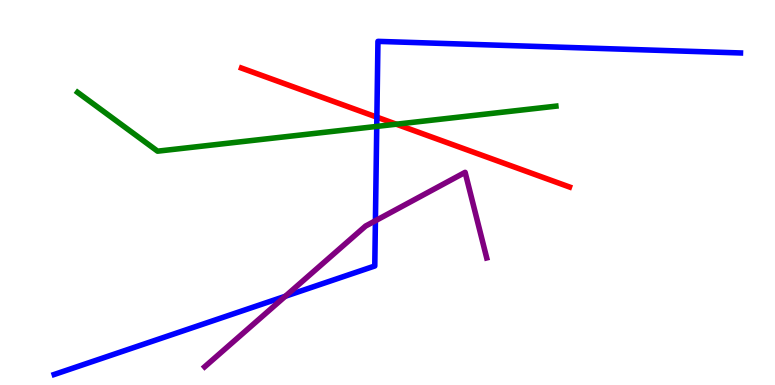[{'lines': ['blue', 'red'], 'intersections': [{'x': 4.86, 'y': 6.96}]}, {'lines': ['green', 'red'], 'intersections': [{'x': 5.11, 'y': 6.77}]}, {'lines': ['purple', 'red'], 'intersections': []}, {'lines': ['blue', 'green'], 'intersections': [{'x': 4.86, 'y': 6.72}]}, {'lines': ['blue', 'purple'], 'intersections': [{'x': 3.68, 'y': 2.3}, {'x': 4.84, 'y': 4.27}]}, {'lines': ['green', 'purple'], 'intersections': []}]